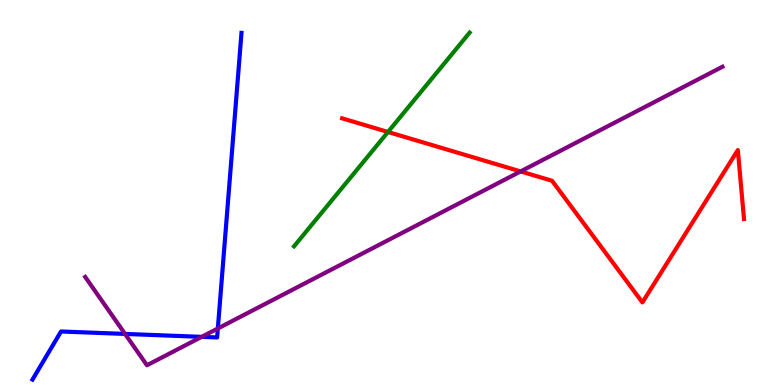[{'lines': ['blue', 'red'], 'intersections': []}, {'lines': ['green', 'red'], 'intersections': [{'x': 5.01, 'y': 6.57}]}, {'lines': ['purple', 'red'], 'intersections': [{'x': 6.72, 'y': 5.55}]}, {'lines': ['blue', 'green'], 'intersections': []}, {'lines': ['blue', 'purple'], 'intersections': [{'x': 1.61, 'y': 1.33}, {'x': 2.6, 'y': 1.25}, {'x': 2.81, 'y': 1.47}]}, {'lines': ['green', 'purple'], 'intersections': []}]